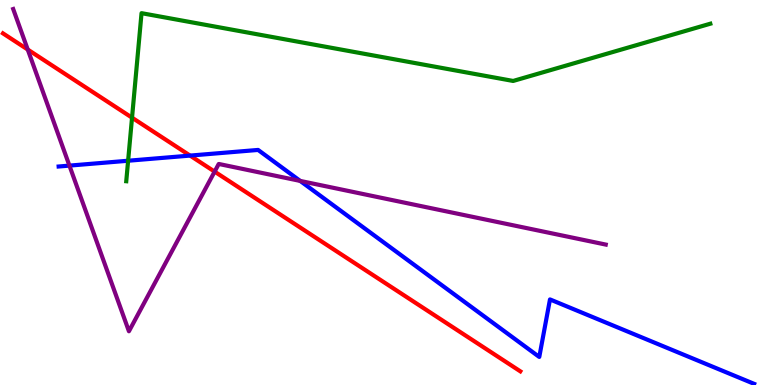[{'lines': ['blue', 'red'], 'intersections': [{'x': 2.45, 'y': 5.96}]}, {'lines': ['green', 'red'], 'intersections': [{'x': 1.7, 'y': 6.94}]}, {'lines': ['purple', 'red'], 'intersections': [{'x': 0.358, 'y': 8.71}, {'x': 2.77, 'y': 5.54}]}, {'lines': ['blue', 'green'], 'intersections': [{'x': 1.65, 'y': 5.83}]}, {'lines': ['blue', 'purple'], 'intersections': [{'x': 0.896, 'y': 5.7}, {'x': 3.87, 'y': 5.3}]}, {'lines': ['green', 'purple'], 'intersections': []}]